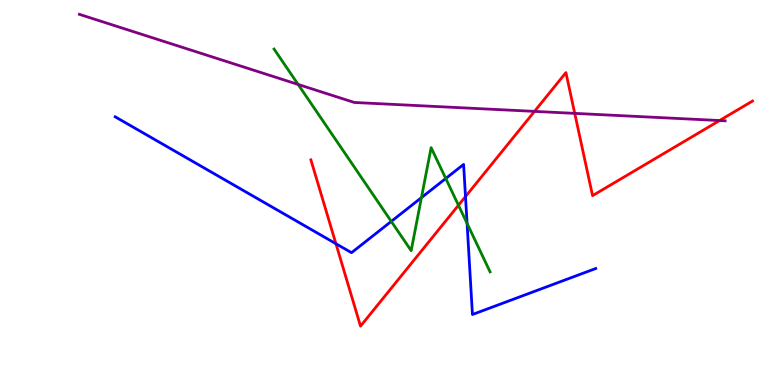[{'lines': ['blue', 'red'], 'intersections': [{'x': 4.33, 'y': 3.67}, {'x': 6.01, 'y': 4.89}]}, {'lines': ['green', 'red'], 'intersections': [{'x': 5.92, 'y': 4.67}]}, {'lines': ['purple', 'red'], 'intersections': [{'x': 6.9, 'y': 7.11}, {'x': 7.42, 'y': 7.06}, {'x': 9.28, 'y': 6.87}]}, {'lines': ['blue', 'green'], 'intersections': [{'x': 5.05, 'y': 4.25}, {'x': 5.44, 'y': 4.87}, {'x': 5.75, 'y': 5.36}, {'x': 6.03, 'y': 4.2}]}, {'lines': ['blue', 'purple'], 'intersections': []}, {'lines': ['green', 'purple'], 'intersections': [{'x': 3.85, 'y': 7.81}]}]